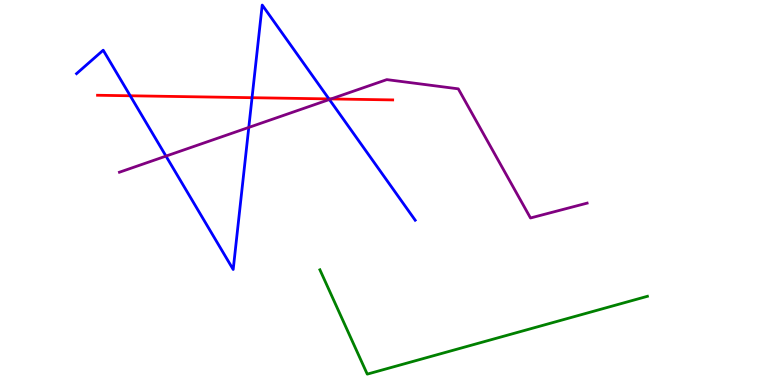[{'lines': ['blue', 'red'], 'intersections': [{'x': 1.68, 'y': 7.51}, {'x': 3.25, 'y': 7.46}, {'x': 4.24, 'y': 7.43}]}, {'lines': ['green', 'red'], 'intersections': []}, {'lines': ['purple', 'red'], 'intersections': [{'x': 4.27, 'y': 7.43}]}, {'lines': ['blue', 'green'], 'intersections': []}, {'lines': ['blue', 'purple'], 'intersections': [{'x': 2.14, 'y': 5.95}, {'x': 3.21, 'y': 6.69}, {'x': 4.25, 'y': 7.42}]}, {'lines': ['green', 'purple'], 'intersections': []}]